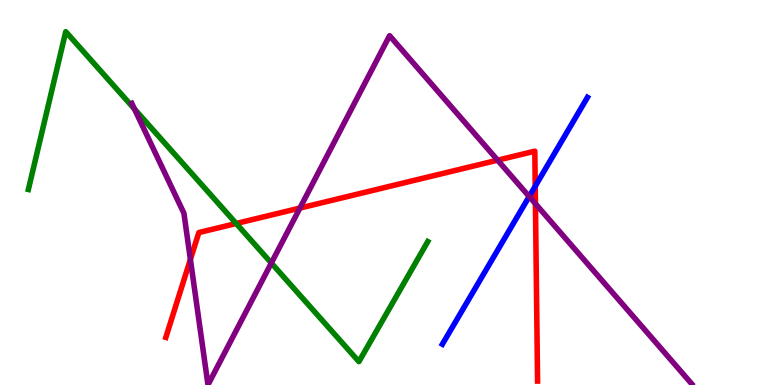[{'lines': ['blue', 'red'], 'intersections': [{'x': 6.91, 'y': 5.16}]}, {'lines': ['green', 'red'], 'intersections': [{'x': 3.05, 'y': 4.19}]}, {'lines': ['purple', 'red'], 'intersections': [{'x': 2.46, 'y': 3.26}, {'x': 3.87, 'y': 4.6}, {'x': 6.42, 'y': 5.84}, {'x': 6.91, 'y': 4.71}]}, {'lines': ['blue', 'green'], 'intersections': []}, {'lines': ['blue', 'purple'], 'intersections': [{'x': 6.83, 'y': 4.9}]}, {'lines': ['green', 'purple'], 'intersections': [{'x': 1.74, 'y': 7.17}, {'x': 3.5, 'y': 3.17}]}]